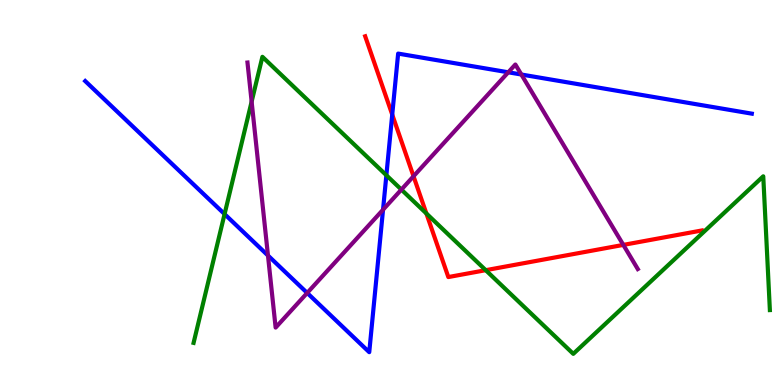[{'lines': ['blue', 'red'], 'intersections': [{'x': 5.06, 'y': 7.02}]}, {'lines': ['green', 'red'], 'intersections': [{'x': 5.5, 'y': 4.46}, {'x': 6.27, 'y': 2.98}]}, {'lines': ['purple', 'red'], 'intersections': [{'x': 5.34, 'y': 5.42}, {'x': 8.04, 'y': 3.64}]}, {'lines': ['blue', 'green'], 'intersections': [{'x': 2.9, 'y': 4.44}, {'x': 4.99, 'y': 5.45}]}, {'lines': ['blue', 'purple'], 'intersections': [{'x': 3.46, 'y': 3.36}, {'x': 3.96, 'y': 2.39}, {'x': 4.94, 'y': 4.55}, {'x': 6.56, 'y': 8.12}, {'x': 6.73, 'y': 8.06}]}, {'lines': ['green', 'purple'], 'intersections': [{'x': 3.25, 'y': 7.36}, {'x': 5.18, 'y': 5.08}]}]